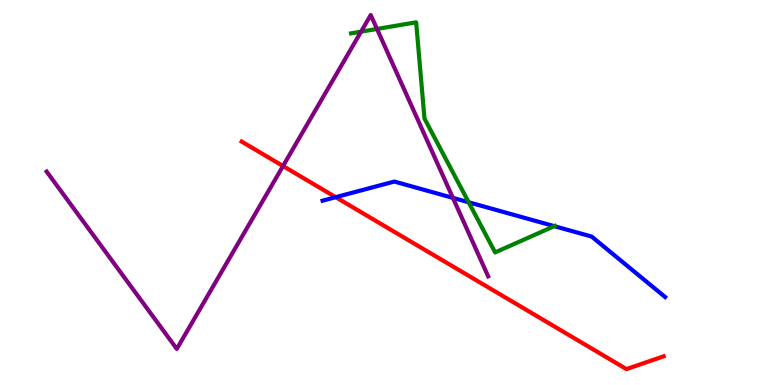[{'lines': ['blue', 'red'], 'intersections': [{'x': 4.33, 'y': 4.88}]}, {'lines': ['green', 'red'], 'intersections': []}, {'lines': ['purple', 'red'], 'intersections': [{'x': 3.65, 'y': 5.69}]}, {'lines': ['blue', 'green'], 'intersections': [{'x': 6.05, 'y': 4.75}, {'x': 7.15, 'y': 4.13}]}, {'lines': ['blue', 'purple'], 'intersections': [{'x': 5.84, 'y': 4.86}]}, {'lines': ['green', 'purple'], 'intersections': [{'x': 4.66, 'y': 9.18}, {'x': 4.86, 'y': 9.25}]}]